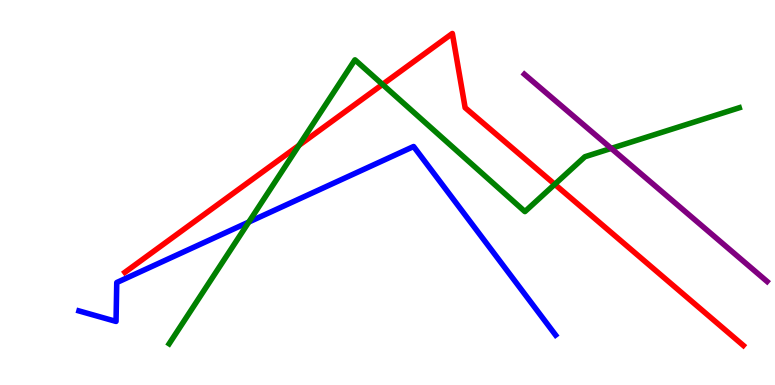[{'lines': ['blue', 'red'], 'intersections': []}, {'lines': ['green', 'red'], 'intersections': [{'x': 3.86, 'y': 6.22}, {'x': 4.94, 'y': 7.81}, {'x': 7.16, 'y': 5.21}]}, {'lines': ['purple', 'red'], 'intersections': []}, {'lines': ['blue', 'green'], 'intersections': [{'x': 3.21, 'y': 4.23}]}, {'lines': ['blue', 'purple'], 'intersections': []}, {'lines': ['green', 'purple'], 'intersections': [{'x': 7.89, 'y': 6.15}]}]